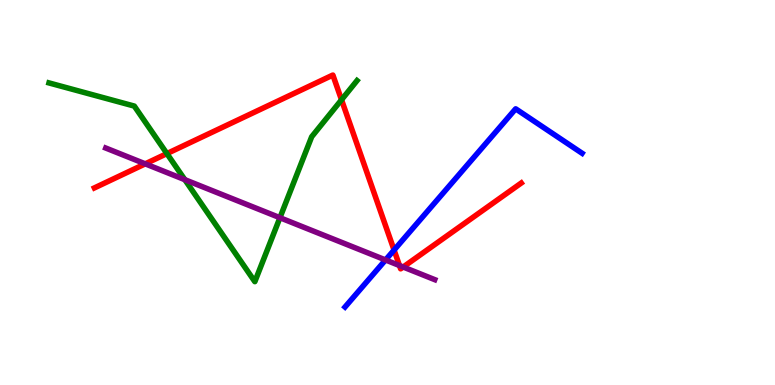[{'lines': ['blue', 'red'], 'intersections': [{'x': 5.08, 'y': 3.51}]}, {'lines': ['green', 'red'], 'intersections': [{'x': 2.15, 'y': 6.01}, {'x': 4.41, 'y': 7.41}]}, {'lines': ['purple', 'red'], 'intersections': [{'x': 1.87, 'y': 5.74}, {'x': 5.15, 'y': 3.1}, {'x': 5.2, 'y': 3.06}]}, {'lines': ['blue', 'green'], 'intersections': []}, {'lines': ['blue', 'purple'], 'intersections': [{'x': 4.97, 'y': 3.25}]}, {'lines': ['green', 'purple'], 'intersections': [{'x': 2.38, 'y': 5.33}, {'x': 3.61, 'y': 4.35}]}]